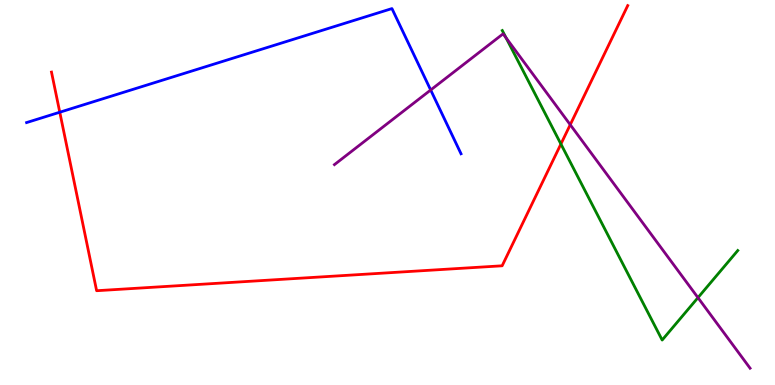[{'lines': ['blue', 'red'], 'intersections': [{'x': 0.771, 'y': 7.09}]}, {'lines': ['green', 'red'], 'intersections': [{'x': 7.24, 'y': 6.26}]}, {'lines': ['purple', 'red'], 'intersections': [{'x': 7.36, 'y': 6.76}]}, {'lines': ['blue', 'green'], 'intersections': []}, {'lines': ['blue', 'purple'], 'intersections': [{'x': 5.56, 'y': 7.66}]}, {'lines': ['green', 'purple'], 'intersections': [{'x': 6.53, 'y': 9.02}, {'x': 9.01, 'y': 2.27}]}]